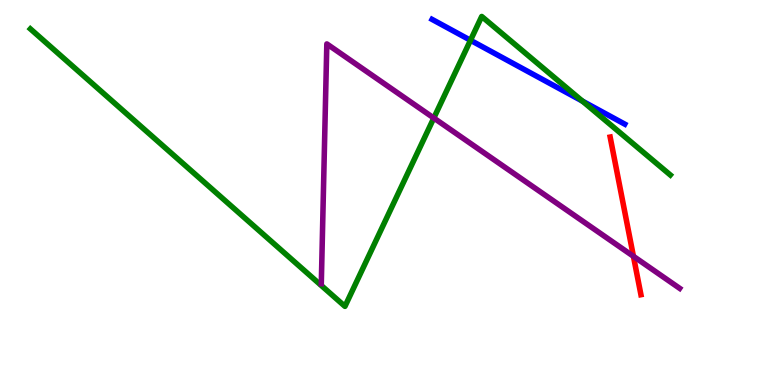[{'lines': ['blue', 'red'], 'intersections': []}, {'lines': ['green', 'red'], 'intersections': []}, {'lines': ['purple', 'red'], 'intersections': [{'x': 8.17, 'y': 3.34}]}, {'lines': ['blue', 'green'], 'intersections': [{'x': 6.07, 'y': 8.95}, {'x': 7.52, 'y': 7.37}]}, {'lines': ['blue', 'purple'], 'intersections': []}, {'lines': ['green', 'purple'], 'intersections': [{'x': 5.6, 'y': 6.93}]}]